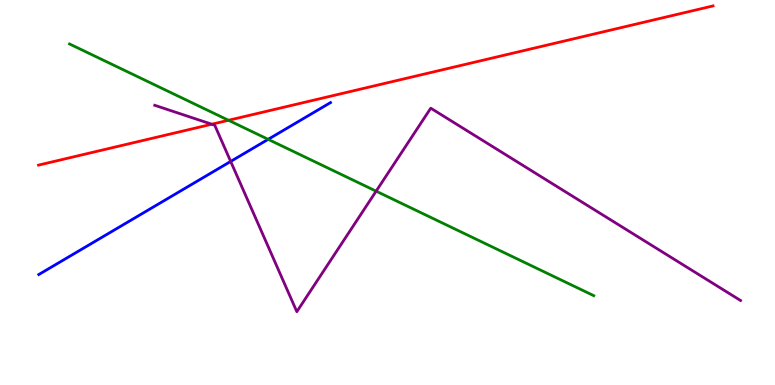[{'lines': ['blue', 'red'], 'intersections': []}, {'lines': ['green', 'red'], 'intersections': [{'x': 2.95, 'y': 6.88}]}, {'lines': ['purple', 'red'], 'intersections': [{'x': 2.73, 'y': 6.77}]}, {'lines': ['blue', 'green'], 'intersections': [{'x': 3.46, 'y': 6.38}]}, {'lines': ['blue', 'purple'], 'intersections': [{'x': 2.98, 'y': 5.81}]}, {'lines': ['green', 'purple'], 'intersections': [{'x': 4.85, 'y': 5.03}]}]